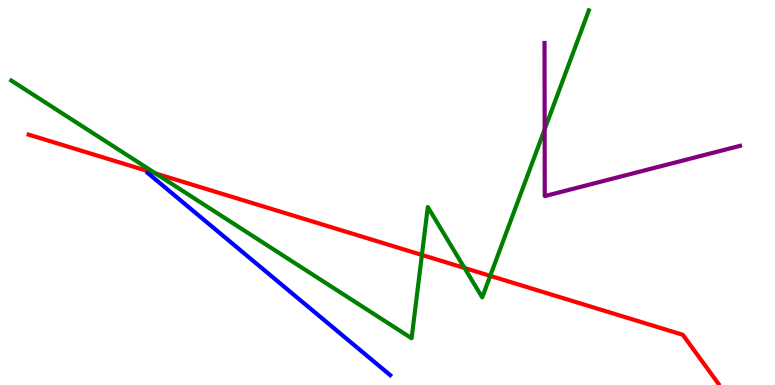[{'lines': ['blue', 'red'], 'intersections': []}, {'lines': ['green', 'red'], 'intersections': [{'x': 2.01, 'y': 5.49}, {'x': 5.44, 'y': 3.38}, {'x': 5.99, 'y': 3.04}, {'x': 6.33, 'y': 2.84}]}, {'lines': ['purple', 'red'], 'intersections': []}, {'lines': ['blue', 'green'], 'intersections': []}, {'lines': ['blue', 'purple'], 'intersections': []}, {'lines': ['green', 'purple'], 'intersections': [{'x': 7.03, 'y': 6.64}]}]